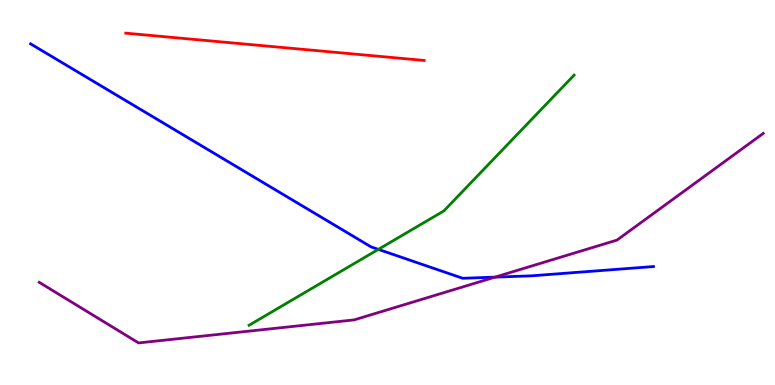[{'lines': ['blue', 'red'], 'intersections': []}, {'lines': ['green', 'red'], 'intersections': []}, {'lines': ['purple', 'red'], 'intersections': []}, {'lines': ['blue', 'green'], 'intersections': [{'x': 4.88, 'y': 3.52}]}, {'lines': ['blue', 'purple'], 'intersections': [{'x': 6.39, 'y': 2.8}]}, {'lines': ['green', 'purple'], 'intersections': []}]